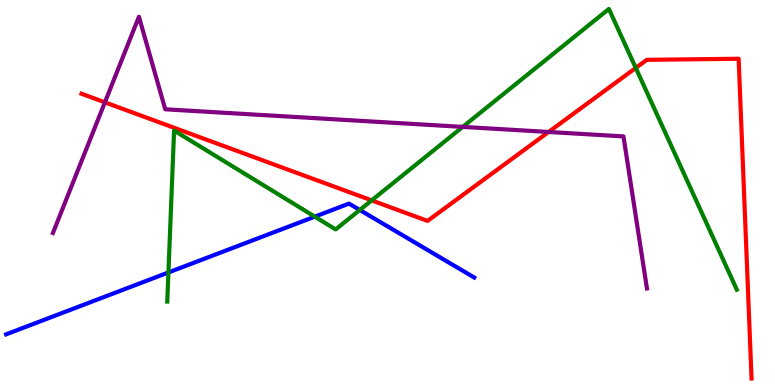[{'lines': ['blue', 'red'], 'intersections': []}, {'lines': ['green', 'red'], 'intersections': [{'x': 4.8, 'y': 4.8}, {'x': 8.2, 'y': 8.24}]}, {'lines': ['purple', 'red'], 'intersections': [{'x': 1.35, 'y': 7.34}, {'x': 7.08, 'y': 6.57}]}, {'lines': ['blue', 'green'], 'intersections': [{'x': 2.17, 'y': 2.92}, {'x': 4.06, 'y': 4.37}, {'x': 4.64, 'y': 4.55}]}, {'lines': ['blue', 'purple'], 'intersections': []}, {'lines': ['green', 'purple'], 'intersections': [{'x': 5.97, 'y': 6.7}]}]